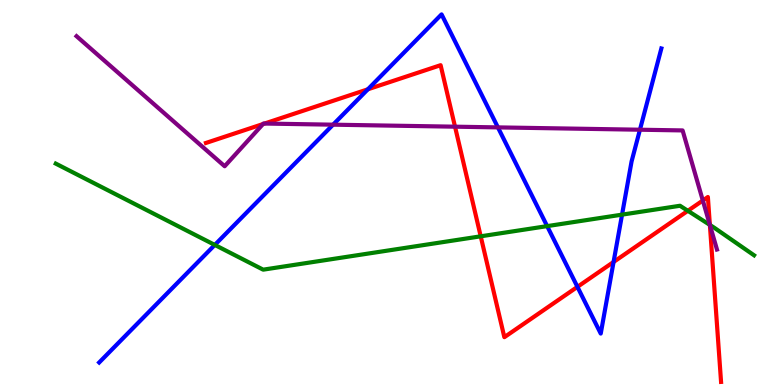[{'lines': ['blue', 'red'], 'intersections': [{'x': 4.75, 'y': 7.68}, {'x': 7.45, 'y': 2.55}, {'x': 7.92, 'y': 3.2}]}, {'lines': ['green', 'red'], 'intersections': [{'x': 6.2, 'y': 3.86}, {'x': 8.88, 'y': 4.52}, {'x': 9.16, 'y': 4.16}]}, {'lines': ['purple', 'red'], 'intersections': [{'x': 3.39, 'y': 6.78}, {'x': 3.41, 'y': 6.79}, {'x': 5.87, 'y': 6.71}, {'x': 9.07, 'y': 4.79}, {'x': 9.16, 'y': 4.16}]}, {'lines': ['blue', 'green'], 'intersections': [{'x': 2.77, 'y': 3.64}, {'x': 7.06, 'y': 4.13}, {'x': 8.03, 'y': 4.42}]}, {'lines': ['blue', 'purple'], 'intersections': [{'x': 4.3, 'y': 6.76}, {'x': 6.42, 'y': 6.69}, {'x': 8.26, 'y': 6.63}]}, {'lines': ['green', 'purple'], 'intersections': [{'x': 9.16, 'y': 4.16}]}]